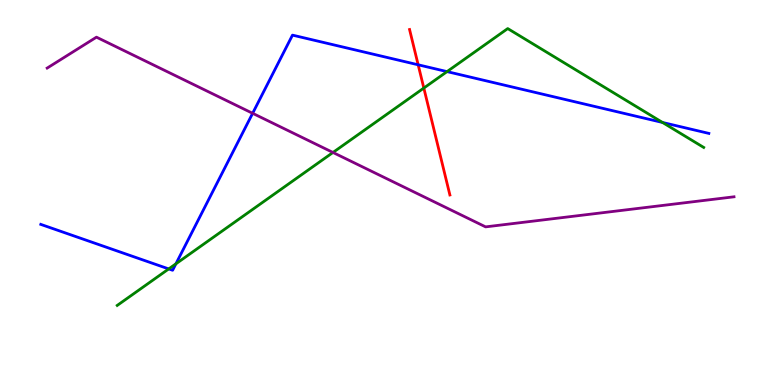[{'lines': ['blue', 'red'], 'intersections': [{'x': 5.4, 'y': 8.32}]}, {'lines': ['green', 'red'], 'intersections': [{'x': 5.47, 'y': 7.71}]}, {'lines': ['purple', 'red'], 'intersections': []}, {'lines': ['blue', 'green'], 'intersections': [{'x': 2.18, 'y': 3.02}, {'x': 2.27, 'y': 3.15}, {'x': 5.77, 'y': 8.14}, {'x': 8.55, 'y': 6.82}]}, {'lines': ['blue', 'purple'], 'intersections': [{'x': 3.26, 'y': 7.06}]}, {'lines': ['green', 'purple'], 'intersections': [{'x': 4.3, 'y': 6.04}]}]